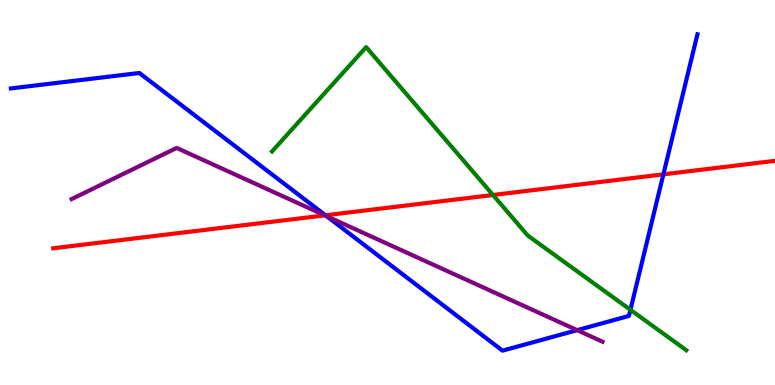[{'lines': ['blue', 'red'], 'intersections': [{'x': 4.2, 'y': 4.41}, {'x': 8.56, 'y': 5.47}]}, {'lines': ['green', 'red'], 'intersections': [{'x': 6.36, 'y': 4.94}]}, {'lines': ['purple', 'red'], 'intersections': [{'x': 4.19, 'y': 4.41}]}, {'lines': ['blue', 'green'], 'intersections': [{'x': 8.13, 'y': 1.95}]}, {'lines': ['blue', 'purple'], 'intersections': [{'x': 4.21, 'y': 4.39}, {'x': 7.45, 'y': 1.42}]}, {'lines': ['green', 'purple'], 'intersections': []}]